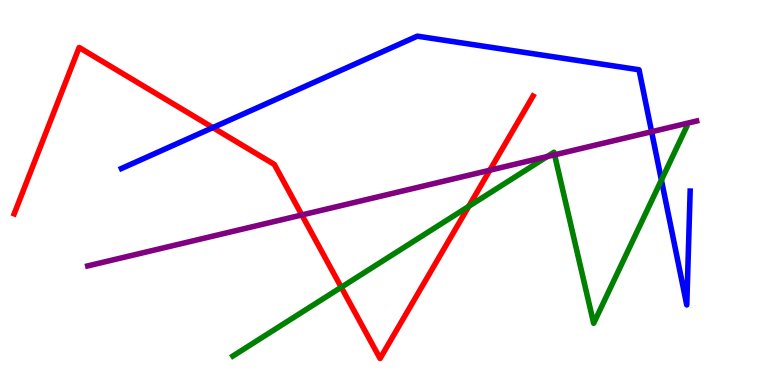[{'lines': ['blue', 'red'], 'intersections': [{'x': 2.75, 'y': 6.69}]}, {'lines': ['green', 'red'], 'intersections': [{'x': 4.4, 'y': 2.54}, {'x': 6.05, 'y': 4.64}]}, {'lines': ['purple', 'red'], 'intersections': [{'x': 3.89, 'y': 4.42}, {'x': 6.32, 'y': 5.58}]}, {'lines': ['blue', 'green'], 'intersections': [{'x': 8.53, 'y': 5.32}]}, {'lines': ['blue', 'purple'], 'intersections': [{'x': 8.41, 'y': 6.58}]}, {'lines': ['green', 'purple'], 'intersections': [{'x': 7.06, 'y': 5.93}, {'x': 7.16, 'y': 5.98}]}]